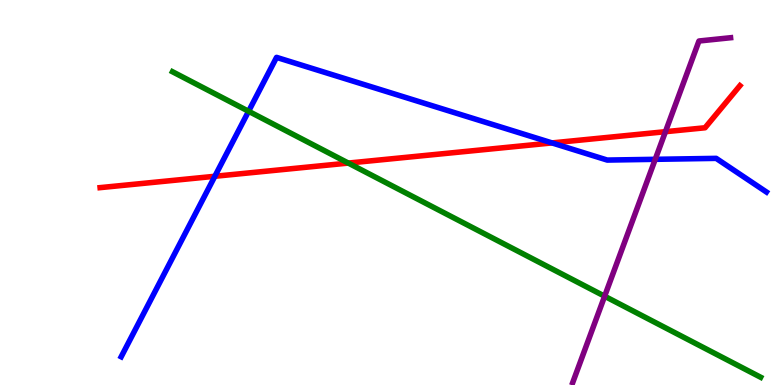[{'lines': ['blue', 'red'], 'intersections': [{'x': 2.77, 'y': 5.42}, {'x': 7.12, 'y': 6.29}]}, {'lines': ['green', 'red'], 'intersections': [{'x': 4.49, 'y': 5.76}]}, {'lines': ['purple', 'red'], 'intersections': [{'x': 8.59, 'y': 6.58}]}, {'lines': ['blue', 'green'], 'intersections': [{'x': 3.21, 'y': 7.11}]}, {'lines': ['blue', 'purple'], 'intersections': [{'x': 8.45, 'y': 5.86}]}, {'lines': ['green', 'purple'], 'intersections': [{'x': 7.8, 'y': 2.31}]}]